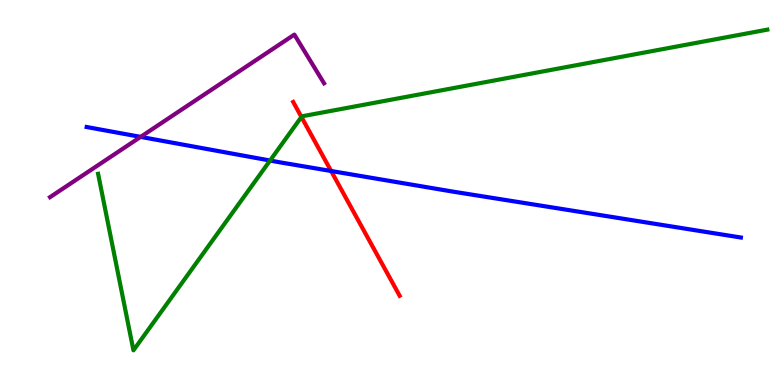[{'lines': ['blue', 'red'], 'intersections': [{'x': 4.27, 'y': 5.56}]}, {'lines': ['green', 'red'], 'intersections': [{'x': 3.89, 'y': 6.96}]}, {'lines': ['purple', 'red'], 'intersections': []}, {'lines': ['blue', 'green'], 'intersections': [{'x': 3.48, 'y': 5.83}]}, {'lines': ['blue', 'purple'], 'intersections': [{'x': 1.81, 'y': 6.44}]}, {'lines': ['green', 'purple'], 'intersections': []}]